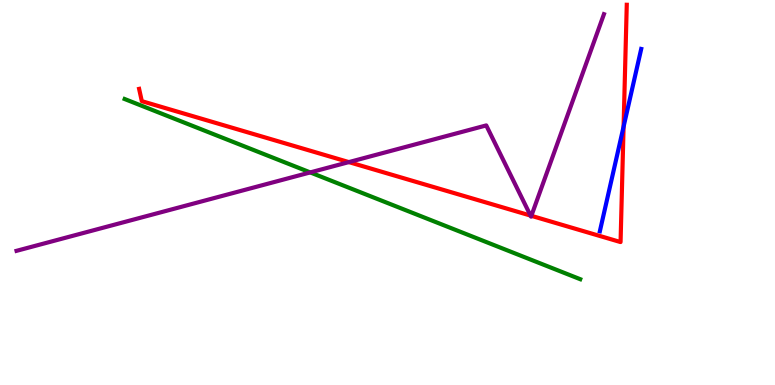[{'lines': ['blue', 'red'], 'intersections': [{'x': 8.05, 'y': 6.71}]}, {'lines': ['green', 'red'], 'intersections': []}, {'lines': ['purple', 'red'], 'intersections': [{'x': 4.5, 'y': 5.79}, {'x': 6.85, 'y': 4.4}, {'x': 6.86, 'y': 4.39}]}, {'lines': ['blue', 'green'], 'intersections': []}, {'lines': ['blue', 'purple'], 'intersections': []}, {'lines': ['green', 'purple'], 'intersections': [{'x': 4.0, 'y': 5.52}]}]